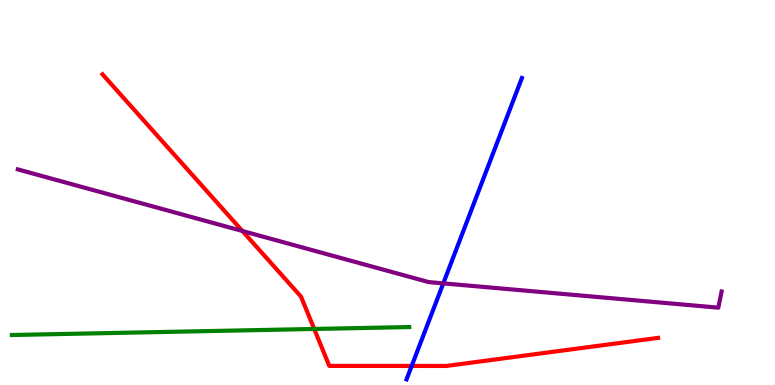[{'lines': ['blue', 'red'], 'intersections': [{'x': 5.31, 'y': 0.495}]}, {'lines': ['green', 'red'], 'intersections': [{'x': 4.05, 'y': 1.46}]}, {'lines': ['purple', 'red'], 'intersections': [{'x': 3.13, 'y': 4.0}]}, {'lines': ['blue', 'green'], 'intersections': []}, {'lines': ['blue', 'purple'], 'intersections': [{'x': 5.72, 'y': 2.64}]}, {'lines': ['green', 'purple'], 'intersections': []}]